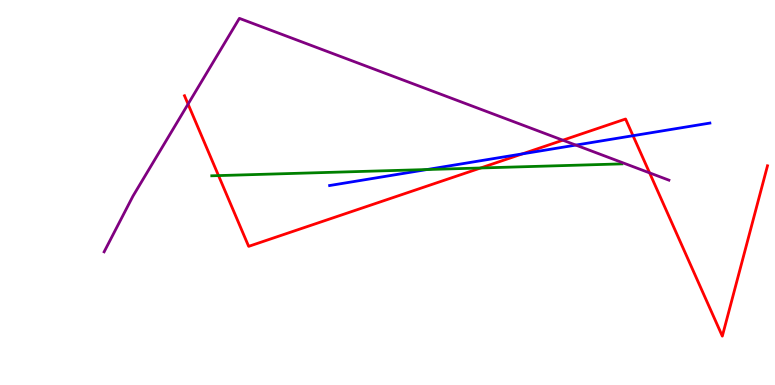[{'lines': ['blue', 'red'], 'intersections': [{'x': 6.74, 'y': 6.0}, {'x': 8.17, 'y': 6.48}]}, {'lines': ['green', 'red'], 'intersections': [{'x': 2.82, 'y': 5.44}, {'x': 6.2, 'y': 5.64}]}, {'lines': ['purple', 'red'], 'intersections': [{'x': 2.43, 'y': 7.3}, {'x': 7.26, 'y': 6.36}, {'x': 8.38, 'y': 5.51}]}, {'lines': ['blue', 'green'], 'intersections': [{'x': 5.51, 'y': 5.6}]}, {'lines': ['blue', 'purple'], 'intersections': [{'x': 7.43, 'y': 6.23}]}, {'lines': ['green', 'purple'], 'intersections': []}]